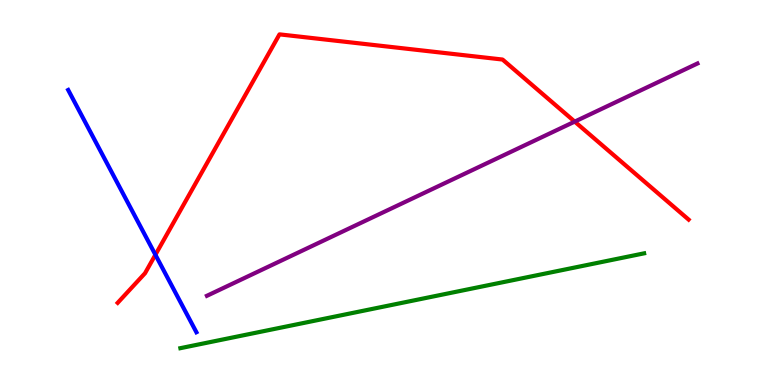[{'lines': ['blue', 'red'], 'intersections': [{'x': 2.01, 'y': 3.38}]}, {'lines': ['green', 'red'], 'intersections': []}, {'lines': ['purple', 'red'], 'intersections': [{'x': 7.42, 'y': 6.84}]}, {'lines': ['blue', 'green'], 'intersections': []}, {'lines': ['blue', 'purple'], 'intersections': []}, {'lines': ['green', 'purple'], 'intersections': []}]